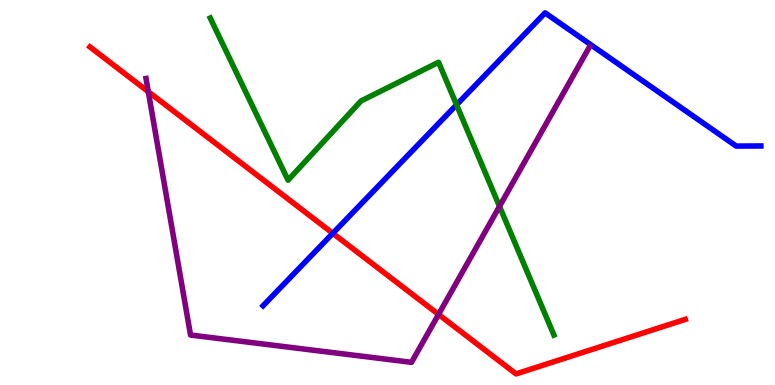[{'lines': ['blue', 'red'], 'intersections': [{'x': 4.29, 'y': 3.94}]}, {'lines': ['green', 'red'], 'intersections': []}, {'lines': ['purple', 'red'], 'intersections': [{'x': 1.91, 'y': 7.62}, {'x': 5.66, 'y': 1.83}]}, {'lines': ['blue', 'green'], 'intersections': [{'x': 5.89, 'y': 7.28}]}, {'lines': ['blue', 'purple'], 'intersections': []}, {'lines': ['green', 'purple'], 'intersections': [{'x': 6.45, 'y': 4.64}]}]